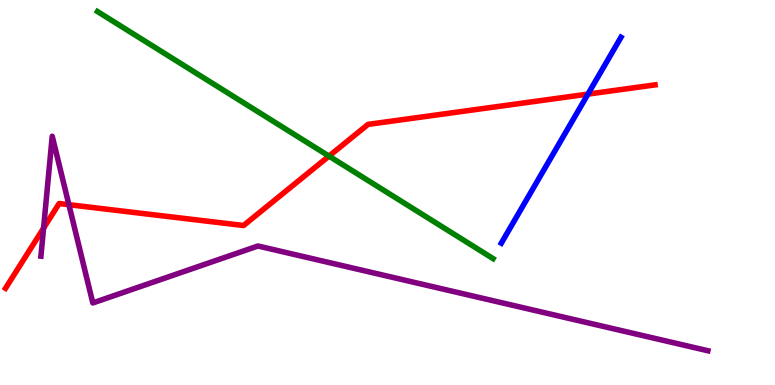[{'lines': ['blue', 'red'], 'intersections': [{'x': 7.59, 'y': 7.56}]}, {'lines': ['green', 'red'], 'intersections': [{'x': 4.25, 'y': 5.95}]}, {'lines': ['purple', 'red'], 'intersections': [{'x': 0.562, 'y': 4.07}, {'x': 0.889, 'y': 4.68}]}, {'lines': ['blue', 'green'], 'intersections': []}, {'lines': ['blue', 'purple'], 'intersections': []}, {'lines': ['green', 'purple'], 'intersections': []}]